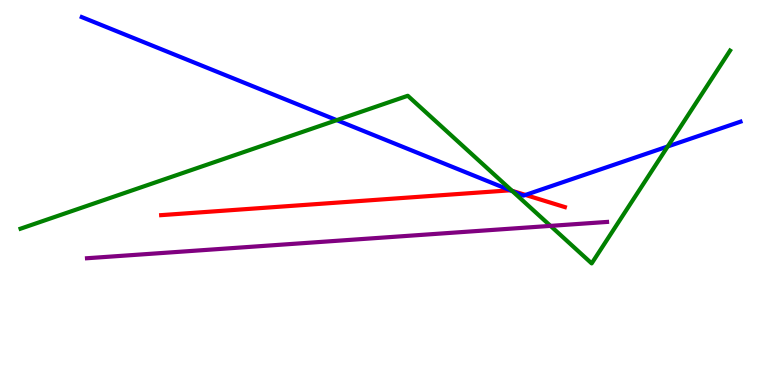[{'lines': ['blue', 'red'], 'intersections': [{'x': 6.58, 'y': 5.06}, {'x': 6.78, 'y': 4.94}]}, {'lines': ['green', 'red'], 'intersections': [{'x': 6.61, 'y': 5.04}]}, {'lines': ['purple', 'red'], 'intersections': []}, {'lines': ['blue', 'green'], 'intersections': [{'x': 4.35, 'y': 6.88}, {'x': 6.61, 'y': 5.04}, {'x': 8.62, 'y': 6.2}]}, {'lines': ['blue', 'purple'], 'intersections': []}, {'lines': ['green', 'purple'], 'intersections': [{'x': 7.1, 'y': 4.13}]}]